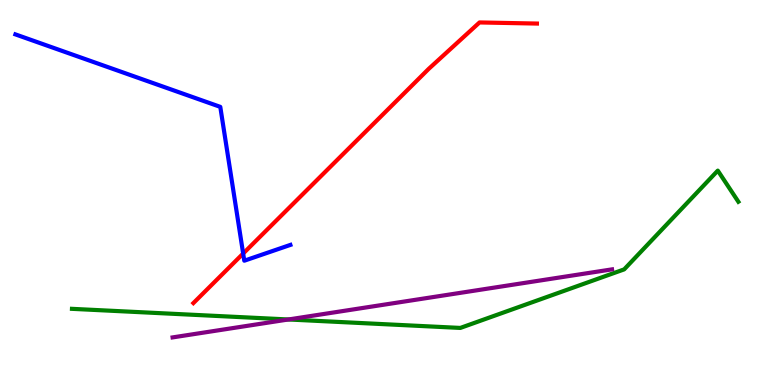[{'lines': ['blue', 'red'], 'intersections': [{'x': 3.14, 'y': 3.41}]}, {'lines': ['green', 'red'], 'intersections': []}, {'lines': ['purple', 'red'], 'intersections': []}, {'lines': ['blue', 'green'], 'intersections': []}, {'lines': ['blue', 'purple'], 'intersections': []}, {'lines': ['green', 'purple'], 'intersections': [{'x': 3.72, 'y': 1.7}]}]